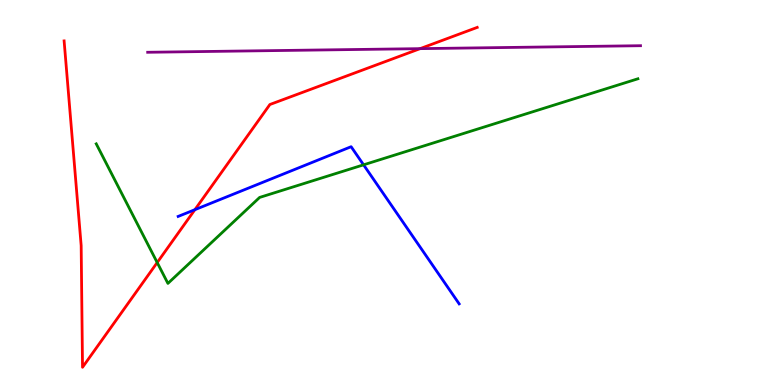[{'lines': ['blue', 'red'], 'intersections': [{'x': 2.51, 'y': 4.55}]}, {'lines': ['green', 'red'], 'intersections': [{'x': 2.03, 'y': 3.18}]}, {'lines': ['purple', 'red'], 'intersections': [{'x': 5.42, 'y': 8.74}]}, {'lines': ['blue', 'green'], 'intersections': [{'x': 4.69, 'y': 5.72}]}, {'lines': ['blue', 'purple'], 'intersections': []}, {'lines': ['green', 'purple'], 'intersections': []}]